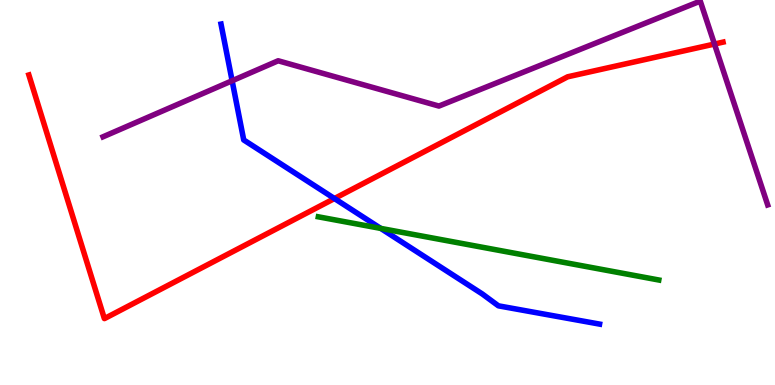[{'lines': ['blue', 'red'], 'intersections': [{'x': 4.32, 'y': 4.84}]}, {'lines': ['green', 'red'], 'intersections': []}, {'lines': ['purple', 'red'], 'intersections': [{'x': 9.22, 'y': 8.86}]}, {'lines': ['blue', 'green'], 'intersections': [{'x': 4.91, 'y': 4.07}]}, {'lines': ['blue', 'purple'], 'intersections': [{'x': 3.0, 'y': 7.9}]}, {'lines': ['green', 'purple'], 'intersections': []}]